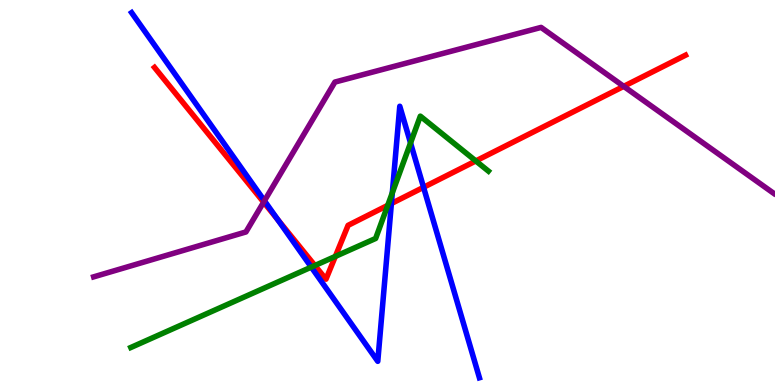[{'lines': ['blue', 'red'], 'intersections': [{'x': 3.58, 'y': 4.3}, {'x': 5.05, 'y': 4.71}, {'x': 5.47, 'y': 5.13}]}, {'lines': ['green', 'red'], 'intersections': [{'x': 4.06, 'y': 3.1}, {'x': 4.33, 'y': 3.34}, {'x': 5.0, 'y': 4.67}, {'x': 6.14, 'y': 5.82}]}, {'lines': ['purple', 'red'], 'intersections': [{'x': 3.4, 'y': 4.75}, {'x': 8.05, 'y': 7.76}]}, {'lines': ['blue', 'green'], 'intersections': [{'x': 4.02, 'y': 3.06}, {'x': 5.06, 'y': 4.99}, {'x': 5.3, 'y': 6.29}]}, {'lines': ['blue', 'purple'], 'intersections': [{'x': 3.41, 'y': 4.78}]}, {'lines': ['green', 'purple'], 'intersections': []}]